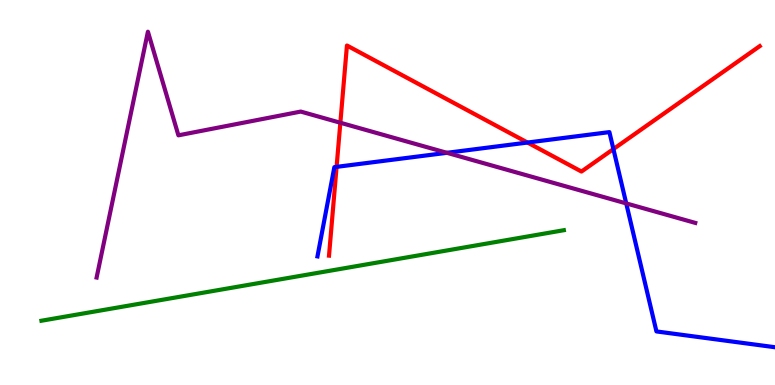[{'lines': ['blue', 'red'], 'intersections': [{'x': 4.34, 'y': 5.67}, {'x': 6.81, 'y': 6.3}, {'x': 7.91, 'y': 6.13}]}, {'lines': ['green', 'red'], 'intersections': []}, {'lines': ['purple', 'red'], 'intersections': [{'x': 4.39, 'y': 6.81}]}, {'lines': ['blue', 'green'], 'intersections': []}, {'lines': ['blue', 'purple'], 'intersections': [{'x': 5.77, 'y': 6.03}, {'x': 8.08, 'y': 4.72}]}, {'lines': ['green', 'purple'], 'intersections': []}]